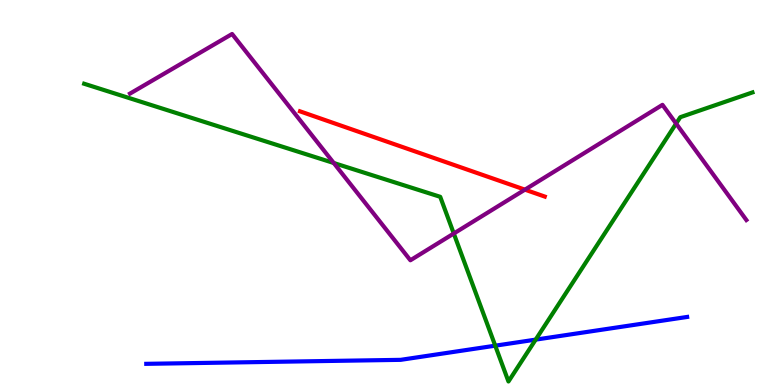[{'lines': ['blue', 'red'], 'intersections': []}, {'lines': ['green', 'red'], 'intersections': []}, {'lines': ['purple', 'red'], 'intersections': [{'x': 6.77, 'y': 5.07}]}, {'lines': ['blue', 'green'], 'intersections': [{'x': 6.39, 'y': 1.02}, {'x': 6.91, 'y': 1.18}]}, {'lines': ['blue', 'purple'], 'intersections': []}, {'lines': ['green', 'purple'], 'intersections': [{'x': 4.31, 'y': 5.77}, {'x': 5.86, 'y': 3.93}, {'x': 8.72, 'y': 6.79}]}]